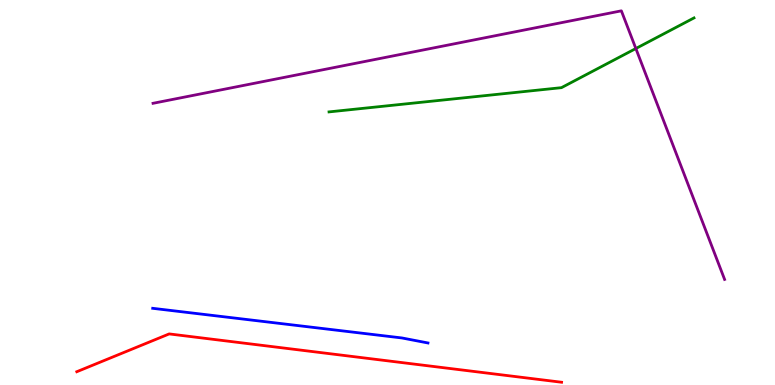[{'lines': ['blue', 'red'], 'intersections': []}, {'lines': ['green', 'red'], 'intersections': []}, {'lines': ['purple', 'red'], 'intersections': []}, {'lines': ['blue', 'green'], 'intersections': []}, {'lines': ['blue', 'purple'], 'intersections': []}, {'lines': ['green', 'purple'], 'intersections': [{'x': 8.2, 'y': 8.74}]}]